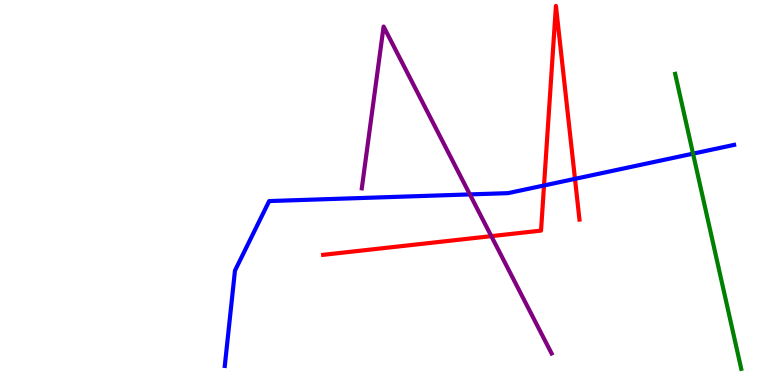[{'lines': ['blue', 'red'], 'intersections': [{'x': 7.02, 'y': 5.18}, {'x': 7.42, 'y': 5.35}]}, {'lines': ['green', 'red'], 'intersections': []}, {'lines': ['purple', 'red'], 'intersections': [{'x': 6.34, 'y': 3.87}]}, {'lines': ['blue', 'green'], 'intersections': [{'x': 8.94, 'y': 6.01}]}, {'lines': ['blue', 'purple'], 'intersections': [{'x': 6.06, 'y': 4.95}]}, {'lines': ['green', 'purple'], 'intersections': []}]